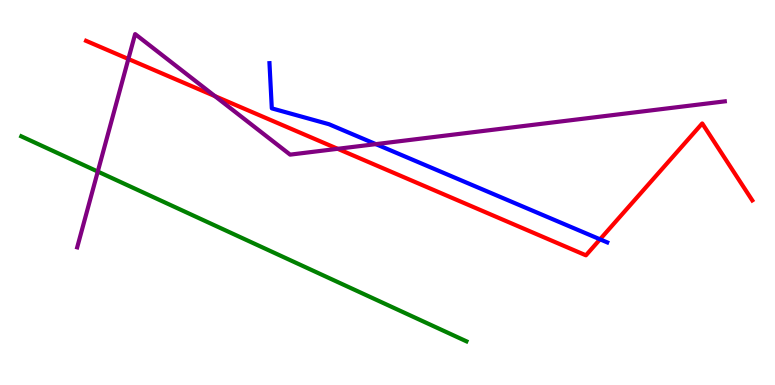[{'lines': ['blue', 'red'], 'intersections': [{'x': 7.74, 'y': 3.78}]}, {'lines': ['green', 'red'], 'intersections': []}, {'lines': ['purple', 'red'], 'intersections': [{'x': 1.66, 'y': 8.47}, {'x': 2.77, 'y': 7.5}, {'x': 4.36, 'y': 6.13}]}, {'lines': ['blue', 'green'], 'intersections': []}, {'lines': ['blue', 'purple'], 'intersections': [{'x': 4.85, 'y': 6.26}]}, {'lines': ['green', 'purple'], 'intersections': [{'x': 1.26, 'y': 5.54}]}]